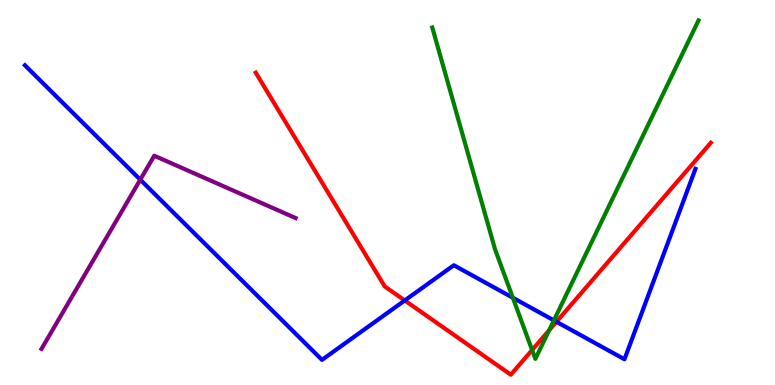[{'lines': ['blue', 'red'], 'intersections': [{'x': 5.22, 'y': 2.2}, {'x': 7.18, 'y': 1.64}]}, {'lines': ['green', 'red'], 'intersections': [{'x': 6.87, 'y': 0.908}, {'x': 7.09, 'y': 1.42}]}, {'lines': ['purple', 'red'], 'intersections': []}, {'lines': ['blue', 'green'], 'intersections': [{'x': 6.62, 'y': 2.27}, {'x': 7.15, 'y': 1.68}]}, {'lines': ['blue', 'purple'], 'intersections': [{'x': 1.81, 'y': 5.33}]}, {'lines': ['green', 'purple'], 'intersections': []}]